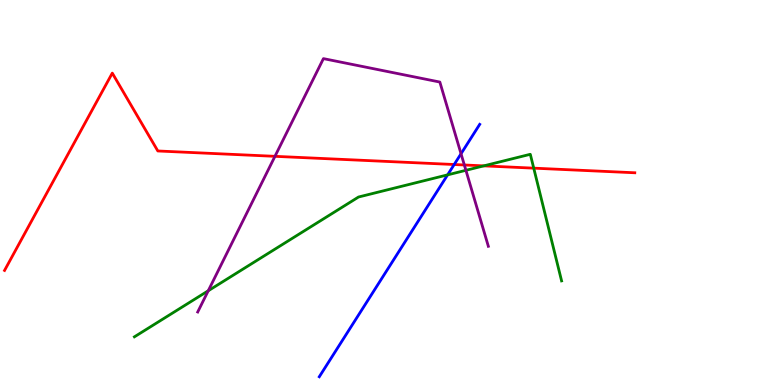[{'lines': ['blue', 'red'], 'intersections': [{'x': 5.86, 'y': 5.73}]}, {'lines': ['green', 'red'], 'intersections': [{'x': 6.24, 'y': 5.69}, {'x': 6.89, 'y': 5.63}]}, {'lines': ['purple', 'red'], 'intersections': [{'x': 3.55, 'y': 5.94}, {'x': 5.99, 'y': 5.71}]}, {'lines': ['blue', 'green'], 'intersections': [{'x': 5.78, 'y': 5.46}]}, {'lines': ['blue', 'purple'], 'intersections': [{'x': 5.95, 'y': 6.01}]}, {'lines': ['green', 'purple'], 'intersections': [{'x': 2.69, 'y': 2.45}, {'x': 6.01, 'y': 5.58}]}]